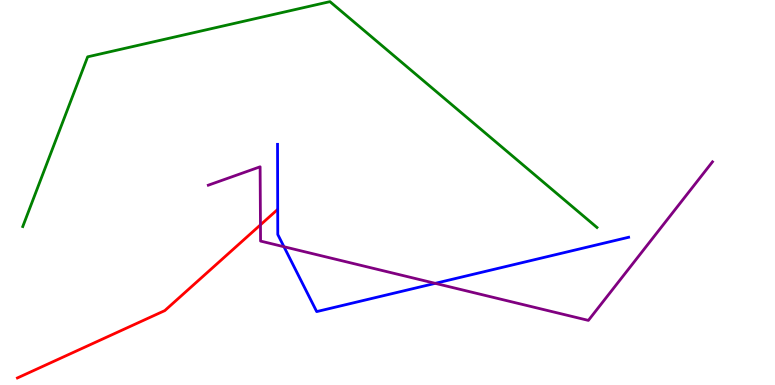[{'lines': ['blue', 'red'], 'intersections': []}, {'lines': ['green', 'red'], 'intersections': []}, {'lines': ['purple', 'red'], 'intersections': [{'x': 3.36, 'y': 4.16}]}, {'lines': ['blue', 'green'], 'intersections': []}, {'lines': ['blue', 'purple'], 'intersections': [{'x': 3.66, 'y': 3.59}, {'x': 5.62, 'y': 2.64}]}, {'lines': ['green', 'purple'], 'intersections': []}]